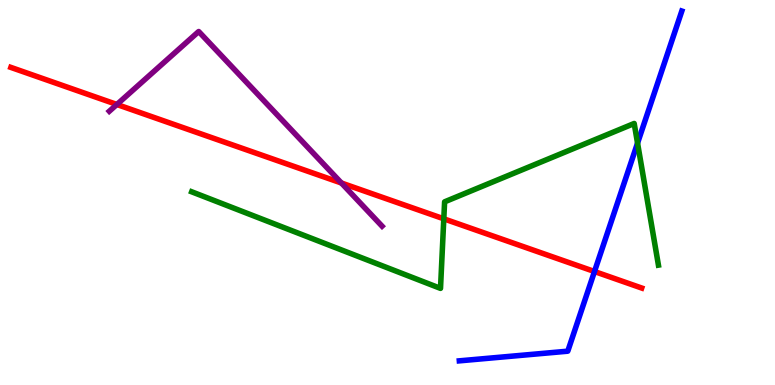[{'lines': ['blue', 'red'], 'intersections': [{'x': 7.67, 'y': 2.95}]}, {'lines': ['green', 'red'], 'intersections': [{'x': 5.73, 'y': 4.32}]}, {'lines': ['purple', 'red'], 'intersections': [{'x': 1.51, 'y': 7.29}, {'x': 4.41, 'y': 5.25}]}, {'lines': ['blue', 'green'], 'intersections': [{'x': 8.23, 'y': 6.28}]}, {'lines': ['blue', 'purple'], 'intersections': []}, {'lines': ['green', 'purple'], 'intersections': []}]